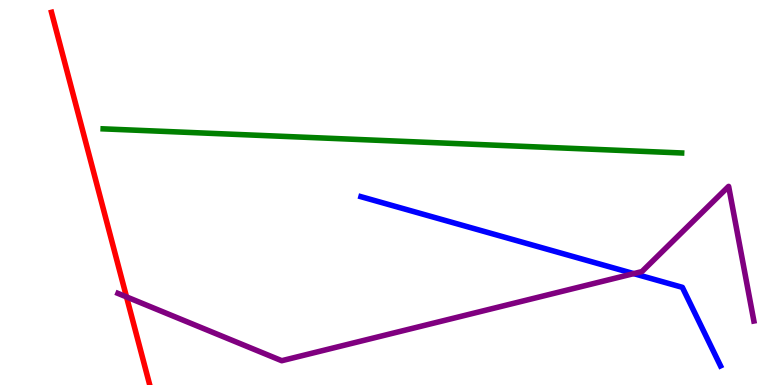[{'lines': ['blue', 'red'], 'intersections': []}, {'lines': ['green', 'red'], 'intersections': []}, {'lines': ['purple', 'red'], 'intersections': [{'x': 1.63, 'y': 2.29}]}, {'lines': ['blue', 'green'], 'intersections': []}, {'lines': ['blue', 'purple'], 'intersections': [{'x': 8.18, 'y': 2.89}]}, {'lines': ['green', 'purple'], 'intersections': []}]